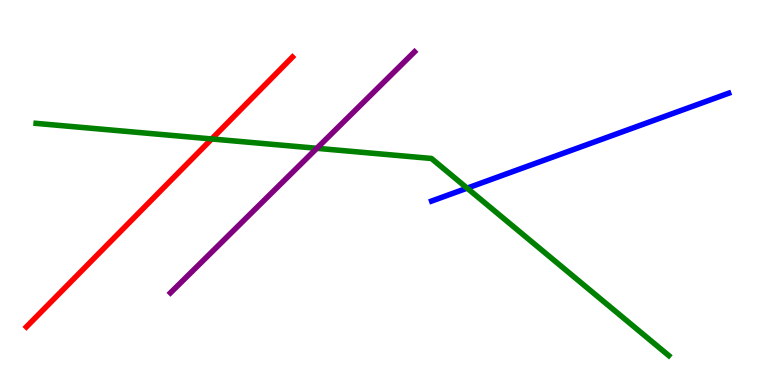[{'lines': ['blue', 'red'], 'intersections': []}, {'lines': ['green', 'red'], 'intersections': [{'x': 2.73, 'y': 6.39}]}, {'lines': ['purple', 'red'], 'intersections': []}, {'lines': ['blue', 'green'], 'intersections': [{'x': 6.03, 'y': 5.11}]}, {'lines': ['blue', 'purple'], 'intersections': []}, {'lines': ['green', 'purple'], 'intersections': [{'x': 4.09, 'y': 6.15}]}]